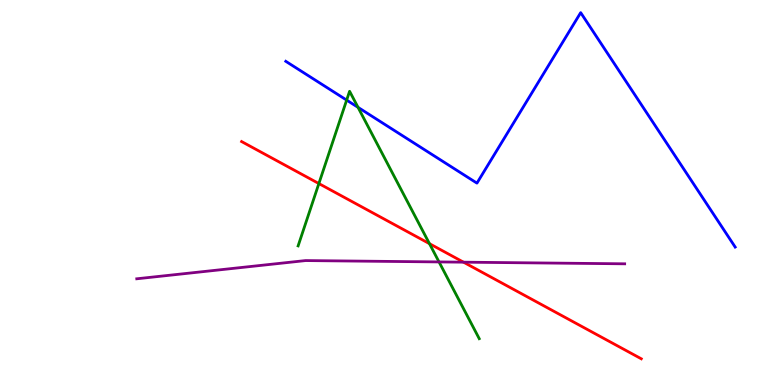[{'lines': ['blue', 'red'], 'intersections': []}, {'lines': ['green', 'red'], 'intersections': [{'x': 4.11, 'y': 5.23}, {'x': 5.54, 'y': 3.67}]}, {'lines': ['purple', 'red'], 'intersections': [{'x': 5.98, 'y': 3.19}]}, {'lines': ['blue', 'green'], 'intersections': [{'x': 4.47, 'y': 7.4}, {'x': 4.62, 'y': 7.21}]}, {'lines': ['blue', 'purple'], 'intersections': []}, {'lines': ['green', 'purple'], 'intersections': [{'x': 5.66, 'y': 3.2}]}]